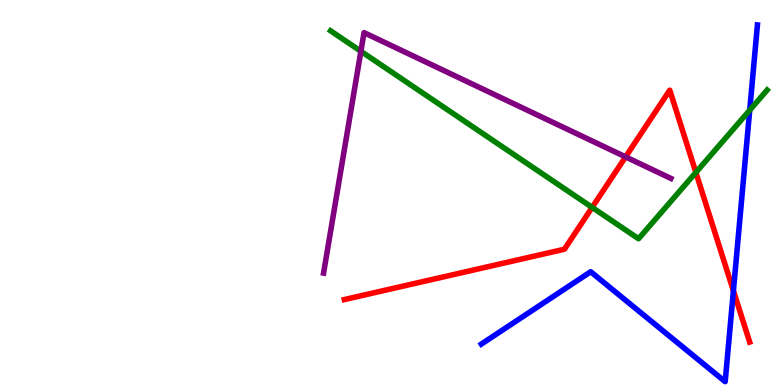[{'lines': ['blue', 'red'], 'intersections': [{'x': 9.46, 'y': 2.45}]}, {'lines': ['green', 'red'], 'intersections': [{'x': 7.64, 'y': 4.61}, {'x': 8.98, 'y': 5.52}]}, {'lines': ['purple', 'red'], 'intersections': [{'x': 8.07, 'y': 5.93}]}, {'lines': ['blue', 'green'], 'intersections': [{'x': 9.67, 'y': 7.14}]}, {'lines': ['blue', 'purple'], 'intersections': []}, {'lines': ['green', 'purple'], 'intersections': [{'x': 4.66, 'y': 8.67}]}]